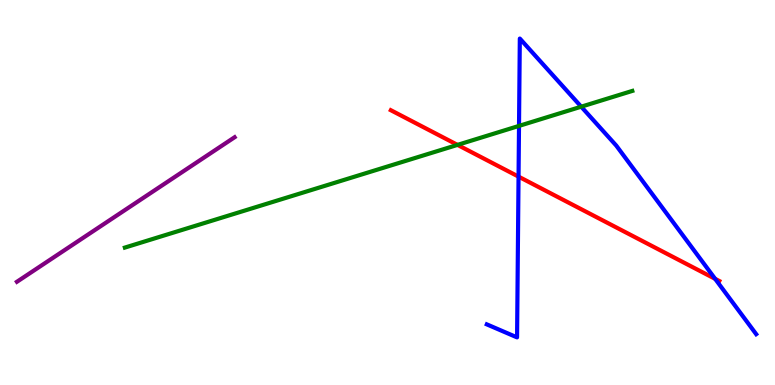[{'lines': ['blue', 'red'], 'intersections': [{'x': 6.69, 'y': 5.41}, {'x': 9.23, 'y': 2.76}]}, {'lines': ['green', 'red'], 'intersections': [{'x': 5.9, 'y': 6.24}]}, {'lines': ['purple', 'red'], 'intersections': []}, {'lines': ['blue', 'green'], 'intersections': [{'x': 6.7, 'y': 6.73}, {'x': 7.5, 'y': 7.23}]}, {'lines': ['blue', 'purple'], 'intersections': []}, {'lines': ['green', 'purple'], 'intersections': []}]